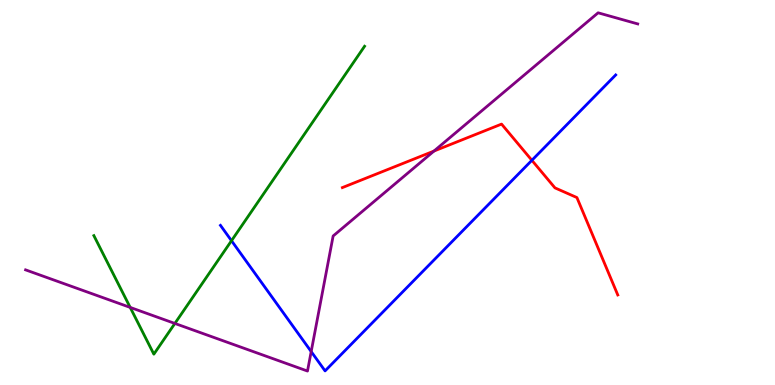[{'lines': ['blue', 'red'], 'intersections': [{'x': 6.86, 'y': 5.84}]}, {'lines': ['green', 'red'], 'intersections': []}, {'lines': ['purple', 'red'], 'intersections': [{'x': 5.6, 'y': 6.08}]}, {'lines': ['blue', 'green'], 'intersections': [{'x': 2.99, 'y': 3.75}]}, {'lines': ['blue', 'purple'], 'intersections': [{'x': 4.02, 'y': 0.868}]}, {'lines': ['green', 'purple'], 'intersections': [{'x': 1.68, 'y': 2.02}, {'x': 2.26, 'y': 1.6}]}]